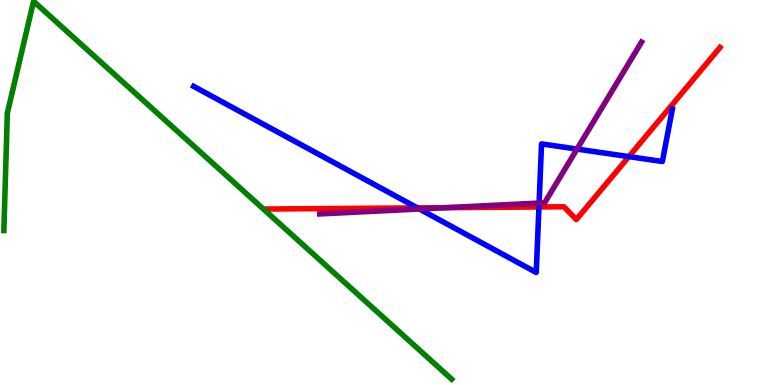[{'lines': ['blue', 'red'], 'intersections': [{'x': 5.39, 'y': 4.6}, {'x': 6.95, 'y': 4.62}, {'x': 8.11, 'y': 5.93}]}, {'lines': ['green', 'red'], 'intersections': []}, {'lines': ['purple', 'red'], 'intersections': [{'x': 5.76, 'y': 4.61}]}, {'lines': ['blue', 'green'], 'intersections': []}, {'lines': ['blue', 'purple'], 'intersections': [{'x': 5.41, 'y': 4.57}, {'x': 6.96, 'y': 4.73}, {'x': 7.45, 'y': 6.13}]}, {'lines': ['green', 'purple'], 'intersections': []}]